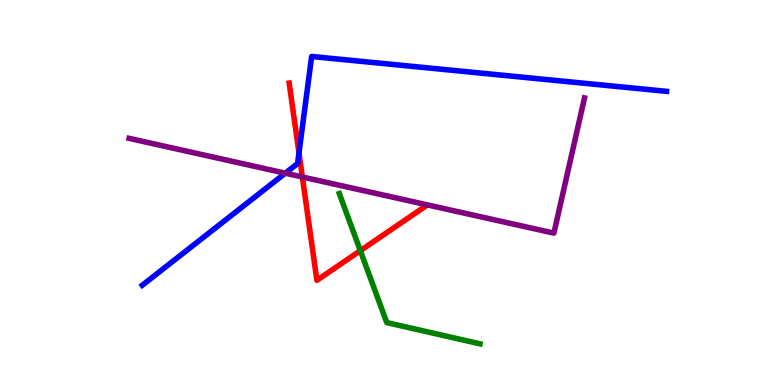[{'lines': ['blue', 'red'], 'intersections': [{'x': 3.86, 'y': 6.03}]}, {'lines': ['green', 'red'], 'intersections': [{'x': 4.65, 'y': 3.49}]}, {'lines': ['purple', 'red'], 'intersections': [{'x': 3.9, 'y': 5.4}]}, {'lines': ['blue', 'green'], 'intersections': []}, {'lines': ['blue', 'purple'], 'intersections': [{'x': 3.68, 'y': 5.5}]}, {'lines': ['green', 'purple'], 'intersections': []}]